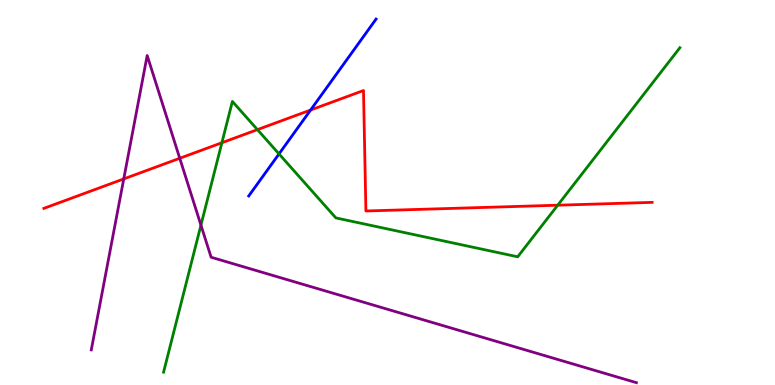[{'lines': ['blue', 'red'], 'intersections': [{'x': 4.01, 'y': 7.14}]}, {'lines': ['green', 'red'], 'intersections': [{'x': 2.86, 'y': 6.29}, {'x': 3.32, 'y': 6.63}, {'x': 7.2, 'y': 4.67}]}, {'lines': ['purple', 'red'], 'intersections': [{'x': 1.6, 'y': 5.35}, {'x': 2.32, 'y': 5.89}]}, {'lines': ['blue', 'green'], 'intersections': [{'x': 3.6, 'y': 6.0}]}, {'lines': ['blue', 'purple'], 'intersections': []}, {'lines': ['green', 'purple'], 'intersections': [{'x': 2.59, 'y': 4.15}]}]